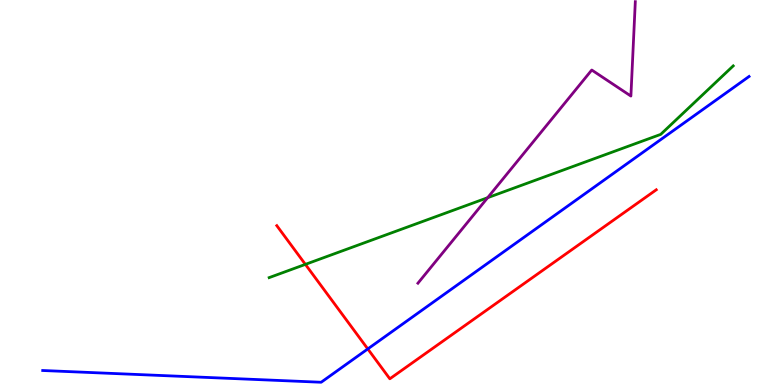[{'lines': ['blue', 'red'], 'intersections': [{'x': 4.75, 'y': 0.937}]}, {'lines': ['green', 'red'], 'intersections': [{'x': 3.94, 'y': 3.13}]}, {'lines': ['purple', 'red'], 'intersections': []}, {'lines': ['blue', 'green'], 'intersections': []}, {'lines': ['blue', 'purple'], 'intersections': []}, {'lines': ['green', 'purple'], 'intersections': [{'x': 6.29, 'y': 4.87}]}]